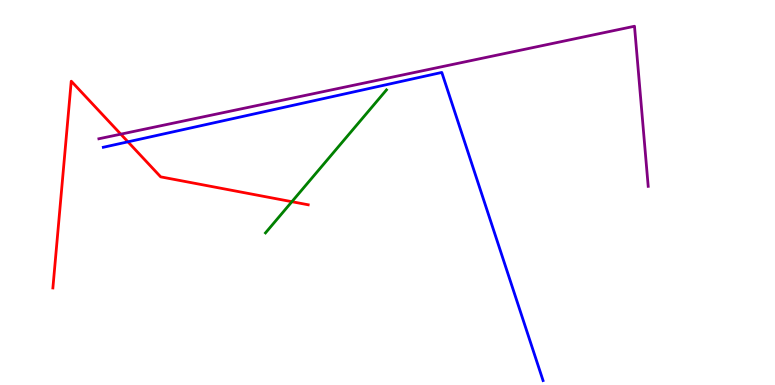[{'lines': ['blue', 'red'], 'intersections': [{'x': 1.65, 'y': 6.32}]}, {'lines': ['green', 'red'], 'intersections': [{'x': 3.77, 'y': 4.76}]}, {'lines': ['purple', 'red'], 'intersections': [{'x': 1.56, 'y': 6.52}]}, {'lines': ['blue', 'green'], 'intersections': []}, {'lines': ['blue', 'purple'], 'intersections': []}, {'lines': ['green', 'purple'], 'intersections': []}]